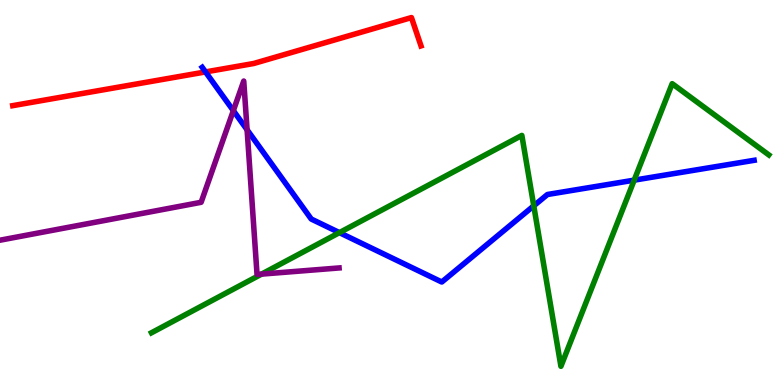[{'lines': ['blue', 'red'], 'intersections': [{'x': 2.65, 'y': 8.13}]}, {'lines': ['green', 'red'], 'intersections': []}, {'lines': ['purple', 'red'], 'intersections': []}, {'lines': ['blue', 'green'], 'intersections': [{'x': 4.38, 'y': 3.96}, {'x': 6.89, 'y': 4.65}, {'x': 8.18, 'y': 5.32}]}, {'lines': ['blue', 'purple'], 'intersections': [{'x': 3.01, 'y': 7.13}, {'x': 3.19, 'y': 6.63}]}, {'lines': ['green', 'purple'], 'intersections': [{'x': 3.37, 'y': 2.88}]}]